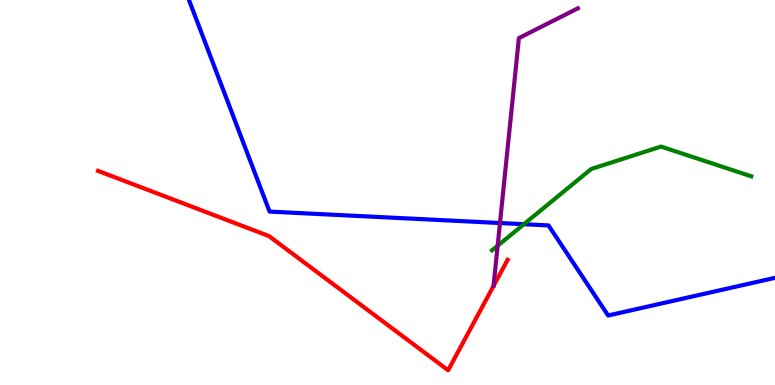[{'lines': ['blue', 'red'], 'intersections': []}, {'lines': ['green', 'red'], 'intersections': []}, {'lines': ['purple', 'red'], 'intersections': []}, {'lines': ['blue', 'green'], 'intersections': [{'x': 6.76, 'y': 4.18}]}, {'lines': ['blue', 'purple'], 'intersections': [{'x': 6.45, 'y': 4.21}]}, {'lines': ['green', 'purple'], 'intersections': [{'x': 6.42, 'y': 3.62}]}]